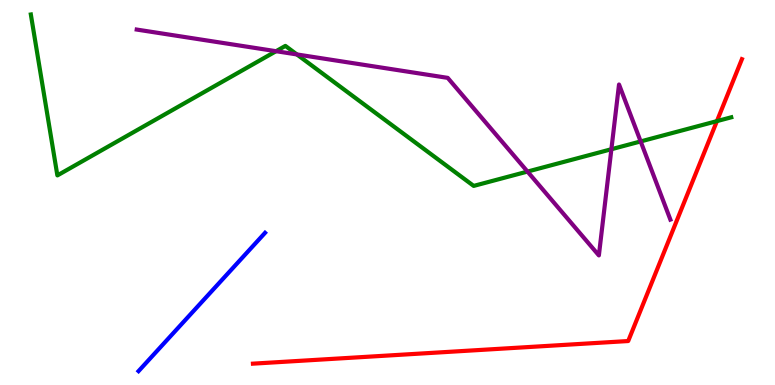[{'lines': ['blue', 'red'], 'intersections': []}, {'lines': ['green', 'red'], 'intersections': [{'x': 9.25, 'y': 6.85}]}, {'lines': ['purple', 'red'], 'intersections': []}, {'lines': ['blue', 'green'], 'intersections': []}, {'lines': ['blue', 'purple'], 'intersections': []}, {'lines': ['green', 'purple'], 'intersections': [{'x': 3.56, 'y': 8.67}, {'x': 3.83, 'y': 8.59}, {'x': 6.81, 'y': 5.54}, {'x': 7.89, 'y': 6.12}, {'x': 8.27, 'y': 6.33}]}]